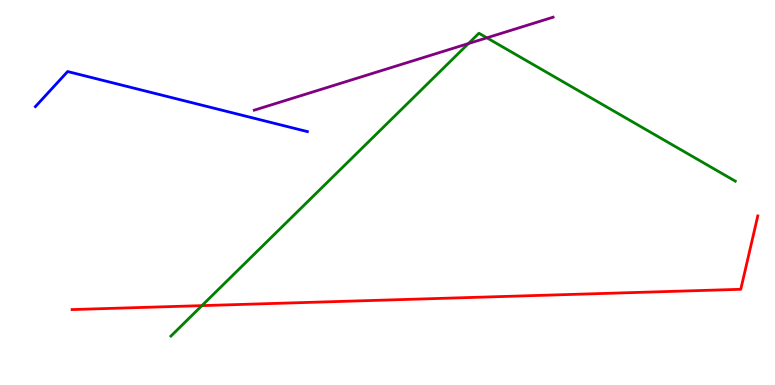[{'lines': ['blue', 'red'], 'intersections': []}, {'lines': ['green', 'red'], 'intersections': [{'x': 2.61, 'y': 2.06}]}, {'lines': ['purple', 'red'], 'intersections': []}, {'lines': ['blue', 'green'], 'intersections': []}, {'lines': ['blue', 'purple'], 'intersections': []}, {'lines': ['green', 'purple'], 'intersections': [{'x': 6.04, 'y': 8.87}, {'x': 6.28, 'y': 9.02}]}]